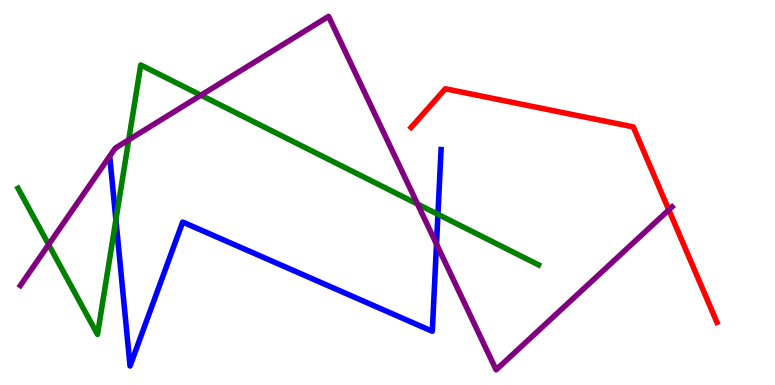[{'lines': ['blue', 'red'], 'intersections': []}, {'lines': ['green', 'red'], 'intersections': []}, {'lines': ['purple', 'red'], 'intersections': [{'x': 8.63, 'y': 4.55}]}, {'lines': ['blue', 'green'], 'intersections': [{'x': 1.5, 'y': 4.29}, {'x': 5.65, 'y': 4.43}]}, {'lines': ['blue', 'purple'], 'intersections': [{'x': 5.63, 'y': 3.66}]}, {'lines': ['green', 'purple'], 'intersections': [{'x': 0.628, 'y': 3.65}, {'x': 1.66, 'y': 6.37}, {'x': 2.59, 'y': 7.53}, {'x': 5.39, 'y': 4.7}]}]